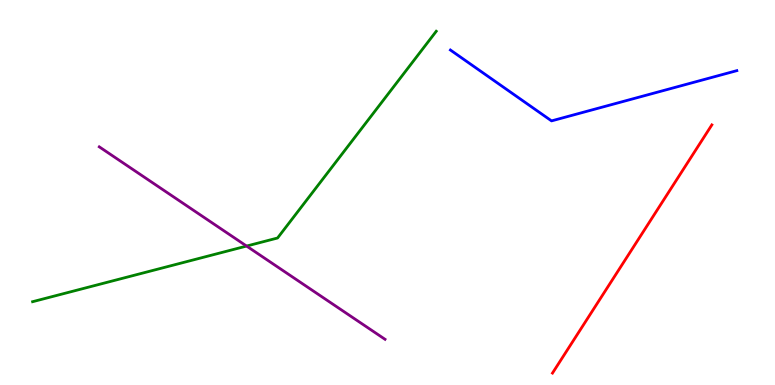[{'lines': ['blue', 'red'], 'intersections': []}, {'lines': ['green', 'red'], 'intersections': []}, {'lines': ['purple', 'red'], 'intersections': []}, {'lines': ['blue', 'green'], 'intersections': []}, {'lines': ['blue', 'purple'], 'intersections': []}, {'lines': ['green', 'purple'], 'intersections': [{'x': 3.18, 'y': 3.61}]}]